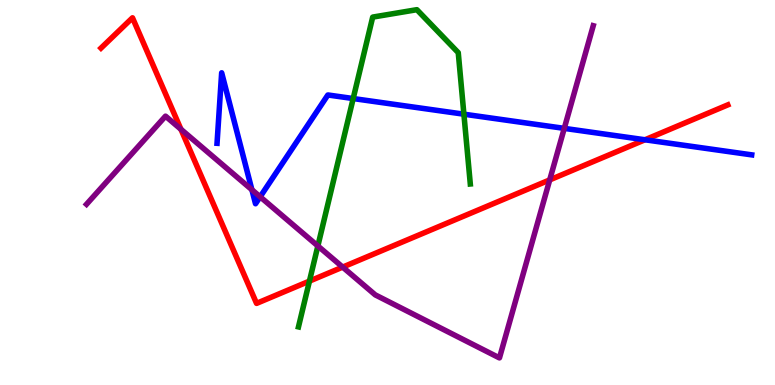[{'lines': ['blue', 'red'], 'intersections': [{'x': 8.32, 'y': 6.37}]}, {'lines': ['green', 'red'], 'intersections': [{'x': 3.99, 'y': 2.7}]}, {'lines': ['purple', 'red'], 'intersections': [{'x': 2.33, 'y': 6.64}, {'x': 4.42, 'y': 3.06}, {'x': 7.09, 'y': 5.33}]}, {'lines': ['blue', 'green'], 'intersections': [{'x': 4.56, 'y': 7.44}, {'x': 5.99, 'y': 7.03}]}, {'lines': ['blue', 'purple'], 'intersections': [{'x': 3.25, 'y': 5.07}, {'x': 3.36, 'y': 4.89}, {'x': 7.28, 'y': 6.67}]}, {'lines': ['green', 'purple'], 'intersections': [{'x': 4.1, 'y': 3.61}]}]